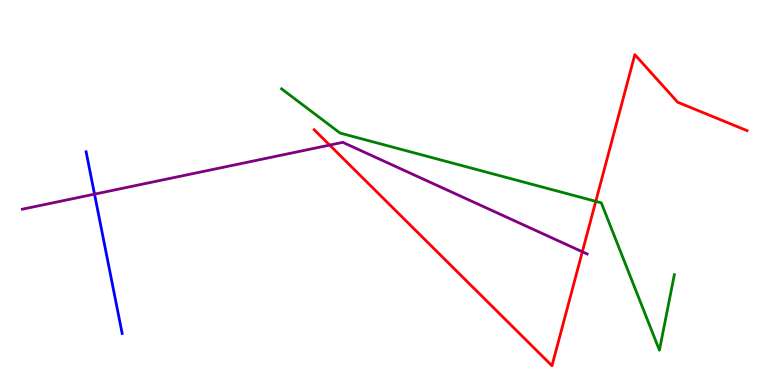[{'lines': ['blue', 'red'], 'intersections': []}, {'lines': ['green', 'red'], 'intersections': [{'x': 7.69, 'y': 4.77}]}, {'lines': ['purple', 'red'], 'intersections': [{'x': 4.25, 'y': 6.23}, {'x': 7.51, 'y': 3.46}]}, {'lines': ['blue', 'green'], 'intersections': []}, {'lines': ['blue', 'purple'], 'intersections': [{'x': 1.22, 'y': 4.96}]}, {'lines': ['green', 'purple'], 'intersections': []}]